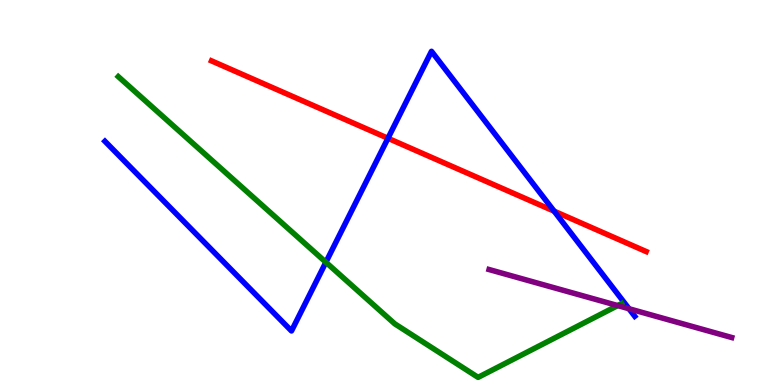[{'lines': ['blue', 'red'], 'intersections': [{'x': 5.01, 'y': 6.41}, {'x': 7.15, 'y': 4.52}]}, {'lines': ['green', 'red'], 'intersections': []}, {'lines': ['purple', 'red'], 'intersections': []}, {'lines': ['blue', 'green'], 'intersections': [{'x': 4.21, 'y': 3.19}]}, {'lines': ['blue', 'purple'], 'intersections': [{'x': 8.12, 'y': 1.98}]}, {'lines': ['green', 'purple'], 'intersections': [{'x': 7.97, 'y': 2.06}]}]